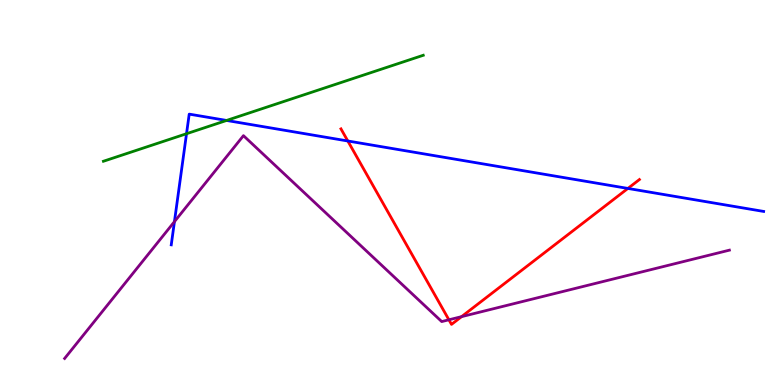[{'lines': ['blue', 'red'], 'intersections': [{'x': 4.49, 'y': 6.34}, {'x': 8.1, 'y': 5.11}]}, {'lines': ['green', 'red'], 'intersections': []}, {'lines': ['purple', 'red'], 'intersections': [{'x': 5.79, 'y': 1.69}, {'x': 5.96, 'y': 1.78}]}, {'lines': ['blue', 'green'], 'intersections': [{'x': 2.41, 'y': 6.53}, {'x': 2.92, 'y': 6.87}]}, {'lines': ['blue', 'purple'], 'intersections': [{'x': 2.25, 'y': 4.24}]}, {'lines': ['green', 'purple'], 'intersections': []}]